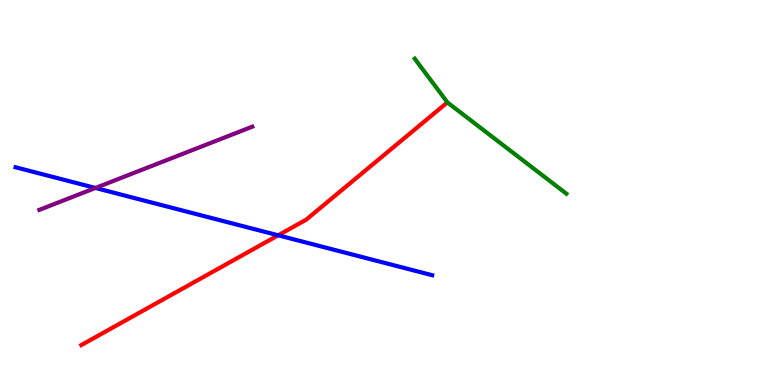[{'lines': ['blue', 'red'], 'intersections': [{'x': 3.59, 'y': 3.89}]}, {'lines': ['green', 'red'], 'intersections': []}, {'lines': ['purple', 'red'], 'intersections': []}, {'lines': ['blue', 'green'], 'intersections': []}, {'lines': ['blue', 'purple'], 'intersections': [{'x': 1.23, 'y': 5.12}]}, {'lines': ['green', 'purple'], 'intersections': []}]